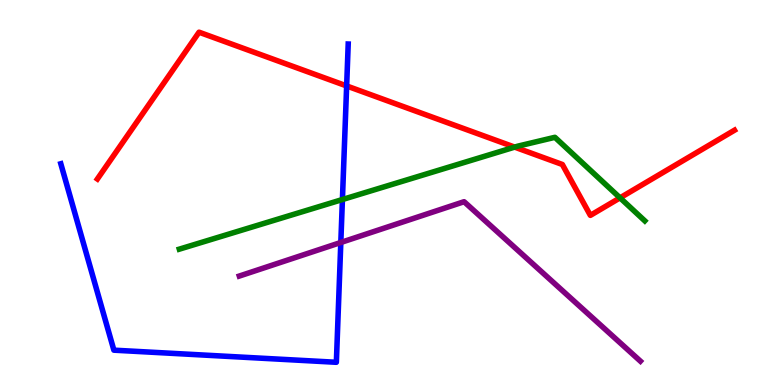[{'lines': ['blue', 'red'], 'intersections': [{'x': 4.47, 'y': 7.77}]}, {'lines': ['green', 'red'], 'intersections': [{'x': 6.64, 'y': 6.18}, {'x': 8.0, 'y': 4.86}]}, {'lines': ['purple', 'red'], 'intersections': []}, {'lines': ['blue', 'green'], 'intersections': [{'x': 4.42, 'y': 4.82}]}, {'lines': ['blue', 'purple'], 'intersections': [{'x': 4.4, 'y': 3.7}]}, {'lines': ['green', 'purple'], 'intersections': []}]